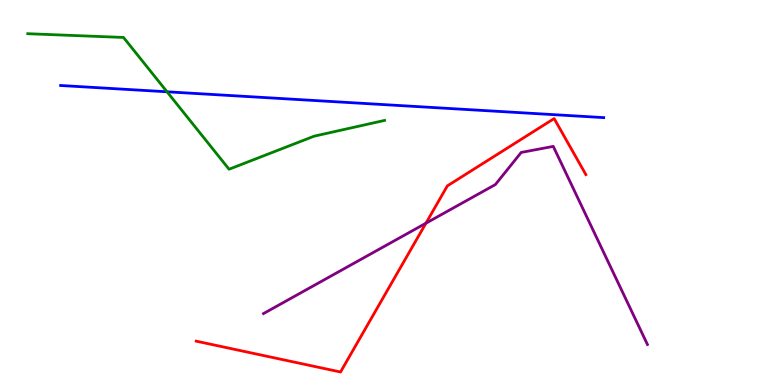[{'lines': ['blue', 'red'], 'intersections': []}, {'lines': ['green', 'red'], 'intersections': []}, {'lines': ['purple', 'red'], 'intersections': [{'x': 5.5, 'y': 4.2}]}, {'lines': ['blue', 'green'], 'intersections': [{'x': 2.16, 'y': 7.62}]}, {'lines': ['blue', 'purple'], 'intersections': []}, {'lines': ['green', 'purple'], 'intersections': []}]